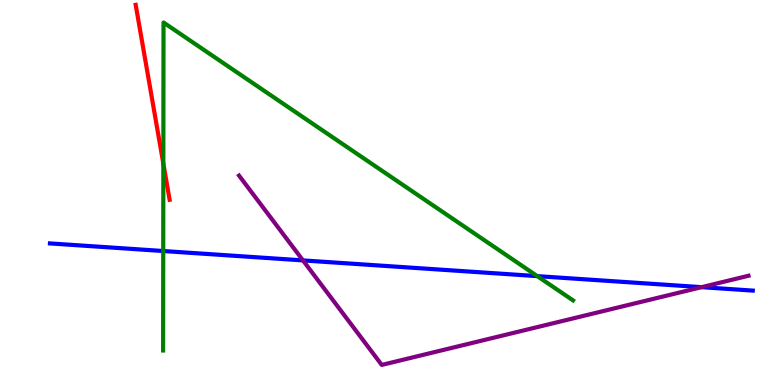[{'lines': ['blue', 'red'], 'intersections': []}, {'lines': ['green', 'red'], 'intersections': [{'x': 2.11, 'y': 5.75}]}, {'lines': ['purple', 'red'], 'intersections': []}, {'lines': ['blue', 'green'], 'intersections': [{'x': 2.11, 'y': 3.48}, {'x': 6.93, 'y': 2.83}]}, {'lines': ['blue', 'purple'], 'intersections': [{'x': 3.91, 'y': 3.24}, {'x': 9.05, 'y': 2.54}]}, {'lines': ['green', 'purple'], 'intersections': []}]